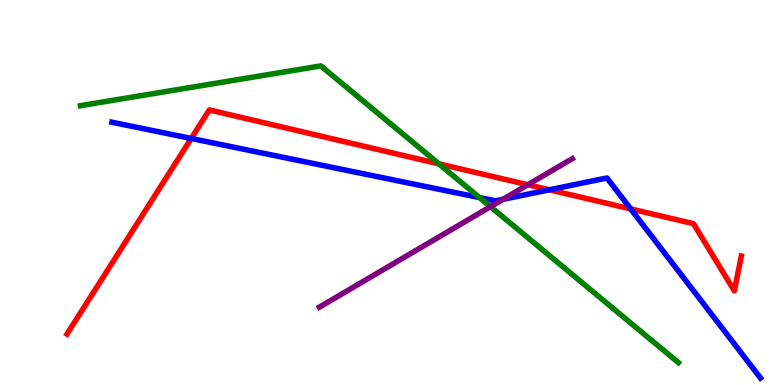[{'lines': ['blue', 'red'], 'intersections': [{'x': 2.47, 'y': 6.4}, {'x': 7.09, 'y': 5.07}, {'x': 8.14, 'y': 4.57}]}, {'lines': ['green', 'red'], 'intersections': [{'x': 5.66, 'y': 5.74}]}, {'lines': ['purple', 'red'], 'intersections': [{'x': 6.81, 'y': 5.2}]}, {'lines': ['blue', 'green'], 'intersections': [{'x': 6.19, 'y': 4.87}]}, {'lines': ['blue', 'purple'], 'intersections': [{'x': 6.49, 'y': 4.82}]}, {'lines': ['green', 'purple'], 'intersections': [{'x': 6.33, 'y': 4.63}]}]